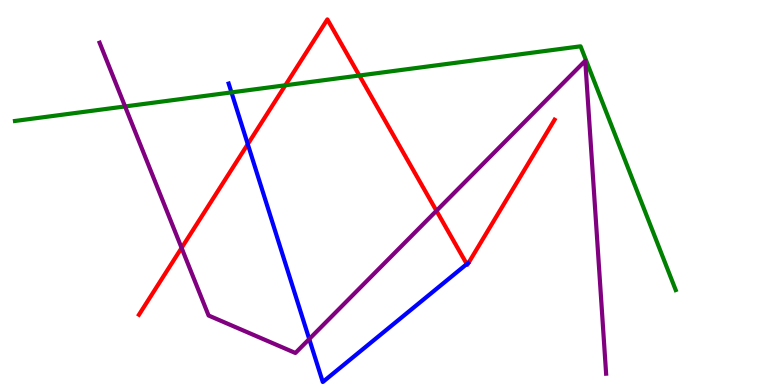[{'lines': ['blue', 'red'], 'intersections': [{'x': 3.2, 'y': 6.26}, {'x': 6.02, 'y': 3.14}]}, {'lines': ['green', 'red'], 'intersections': [{'x': 3.68, 'y': 7.78}, {'x': 4.64, 'y': 8.04}]}, {'lines': ['purple', 'red'], 'intersections': [{'x': 2.34, 'y': 3.56}, {'x': 5.63, 'y': 4.53}]}, {'lines': ['blue', 'green'], 'intersections': [{'x': 2.99, 'y': 7.6}]}, {'lines': ['blue', 'purple'], 'intersections': [{'x': 3.99, 'y': 1.19}]}, {'lines': ['green', 'purple'], 'intersections': [{'x': 1.61, 'y': 7.24}]}]